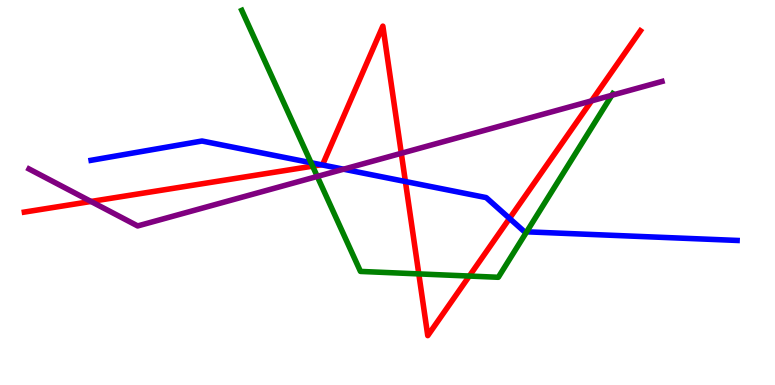[{'lines': ['blue', 'red'], 'intersections': [{'x': 4.15, 'y': 5.72}, {'x': 5.23, 'y': 5.29}, {'x': 6.57, 'y': 4.33}]}, {'lines': ['green', 'red'], 'intersections': [{'x': 4.03, 'y': 5.68}, {'x': 5.4, 'y': 2.89}, {'x': 6.06, 'y': 2.83}]}, {'lines': ['purple', 'red'], 'intersections': [{'x': 1.17, 'y': 4.77}, {'x': 5.18, 'y': 6.02}, {'x': 7.63, 'y': 7.38}]}, {'lines': ['blue', 'green'], 'intersections': [{'x': 4.01, 'y': 5.77}, {'x': 6.8, 'y': 3.98}]}, {'lines': ['blue', 'purple'], 'intersections': [{'x': 4.43, 'y': 5.61}]}, {'lines': ['green', 'purple'], 'intersections': [{'x': 4.09, 'y': 5.42}, {'x': 7.89, 'y': 7.52}]}]